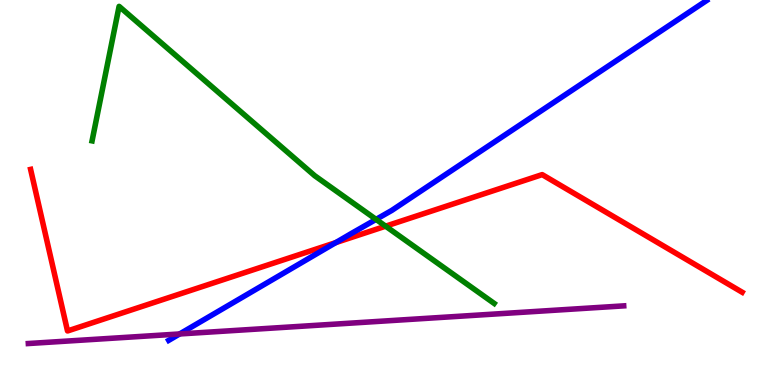[{'lines': ['blue', 'red'], 'intersections': [{'x': 4.33, 'y': 3.7}]}, {'lines': ['green', 'red'], 'intersections': [{'x': 4.98, 'y': 4.13}]}, {'lines': ['purple', 'red'], 'intersections': []}, {'lines': ['blue', 'green'], 'intersections': [{'x': 4.85, 'y': 4.3}]}, {'lines': ['blue', 'purple'], 'intersections': [{'x': 2.32, 'y': 1.33}]}, {'lines': ['green', 'purple'], 'intersections': []}]